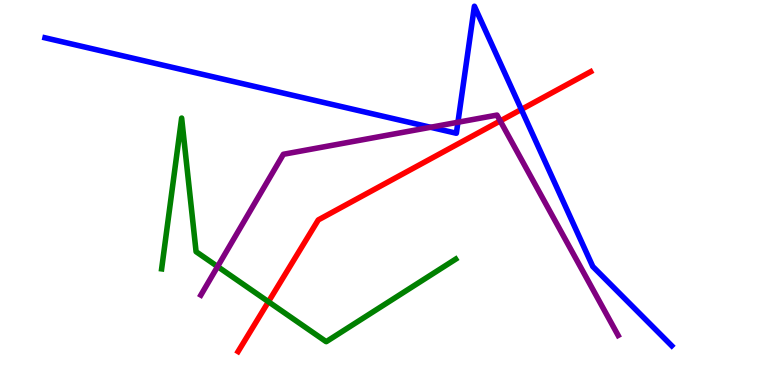[{'lines': ['blue', 'red'], 'intersections': [{'x': 6.73, 'y': 7.16}]}, {'lines': ['green', 'red'], 'intersections': [{'x': 3.46, 'y': 2.16}]}, {'lines': ['purple', 'red'], 'intersections': [{'x': 6.45, 'y': 6.86}]}, {'lines': ['blue', 'green'], 'intersections': []}, {'lines': ['blue', 'purple'], 'intersections': [{'x': 5.56, 'y': 6.69}, {'x': 5.91, 'y': 6.82}]}, {'lines': ['green', 'purple'], 'intersections': [{'x': 2.81, 'y': 3.08}]}]